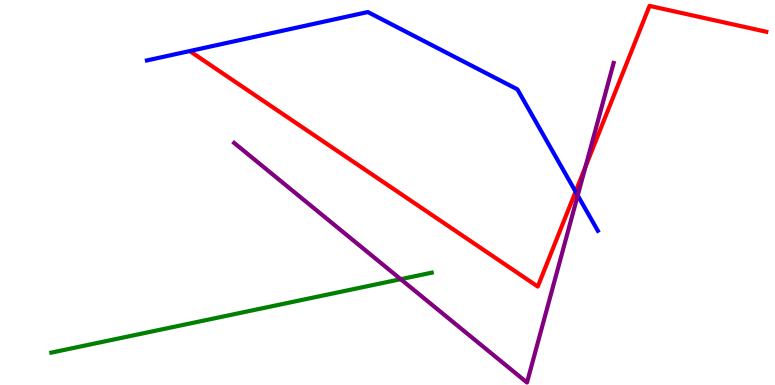[{'lines': ['blue', 'red'], 'intersections': [{'x': 7.43, 'y': 5.02}]}, {'lines': ['green', 'red'], 'intersections': []}, {'lines': ['purple', 'red'], 'intersections': [{'x': 7.56, 'y': 5.67}]}, {'lines': ['blue', 'green'], 'intersections': []}, {'lines': ['blue', 'purple'], 'intersections': [{'x': 7.45, 'y': 4.92}]}, {'lines': ['green', 'purple'], 'intersections': [{'x': 5.17, 'y': 2.75}]}]